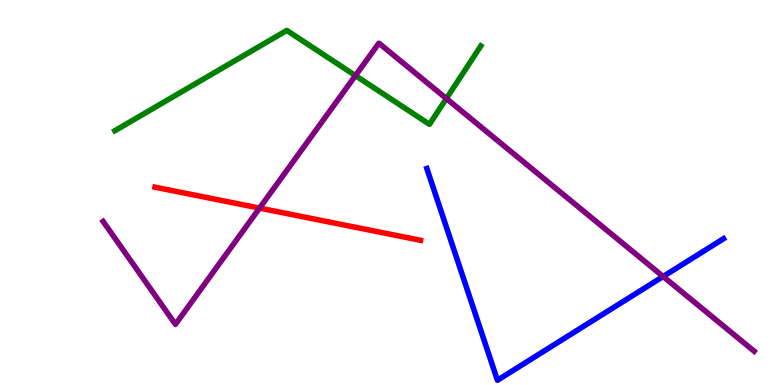[{'lines': ['blue', 'red'], 'intersections': []}, {'lines': ['green', 'red'], 'intersections': []}, {'lines': ['purple', 'red'], 'intersections': [{'x': 3.35, 'y': 4.59}]}, {'lines': ['blue', 'green'], 'intersections': []}, {'lines': ['blue', 'purple'], 'intersections': [{'x': 8.56, 'y': 2.82}]}, {'lines': ['green', 'purple'], 'intersections': [{'x': 4.59, 'y': 8.04}, {'x': 5.76, 'y': 7.44}]}]